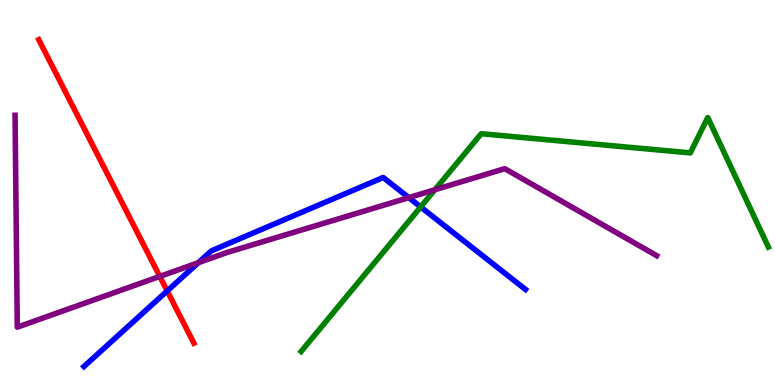[{'lines': ['blue', 'red'], 'intersections': [{'x': 2.16, 'y': 2.44}]}, {'lines': ['green', 'red'], 'intersections': []}, {'lines': ['purple', 'red'], 'intersections': [{'x': 2.06, 'y': 2.82}]}, {'lines': ['blue', 'green'], 'intersections': [{'x': 5.43, 'y': 4.62}]}, {'lines': ['blue', 'purple'], 'intersections': [{'x': 2.56, 'y': 3.18}, {'x': 5.27, 'y': 4.87}]}, {'lines': ['green', 'purple'], 'intersections': [{'x': 5.61, 'y': 5.07}]}]